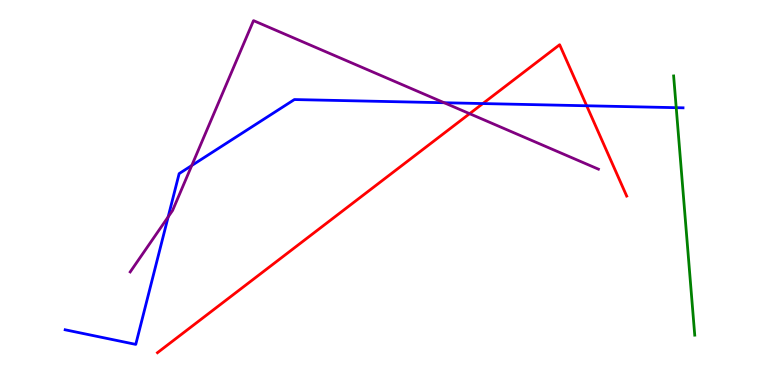[{'lines': ['blue', 'red'], 'intersections': [{'x': 6.23, 'y': 7.31}, {'x': 7.57, 'y': 7.25}]}, {'lines': ['green', 'red'], 'intersections': []}, {'lines': ['purple', 'red'], 'intersections': [{'x': 6.06, 'y': 7.05}]}, {'lines': ['blue', 'green'], 'intersections': [{'x': 8.73, 'y': 7.2}]}, {'lines': ['blue', 'purple'], 'intersections': [{'x': 2.17, 'y': 4.37}, {'x': 2.47, 'y': 5.7}, {'x': 5.73, 'y': 7.33}]}, {'lines': ['green', 'purple'], 'intersections': []}]